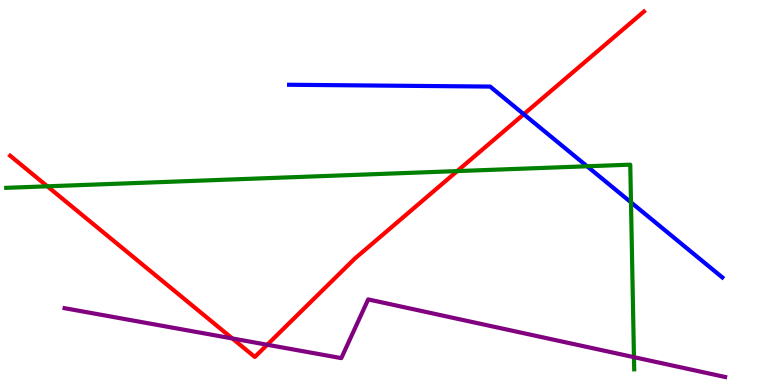[{'lines': ['blue', 'red'], 'intersections': [{'x': 6.76, 'y': 7.03}]}, {'lines': ['green', 'red'], 'intersections': [{'x': 0.611, 'y': 5.16}, {'x': 5.9, 'y': 5.56}]}, {'lines': ['purple', 'red'], 'intersections': [{'x': 3.0, 'y': 1.21}, {'x': 3.45, 'y': 1.05}]}, {'lines': ['blue', 'green'], 'intersections': [{'x': 7.58, 'y': 5.68}, {'x': 8.14, 'y': 4.74}]}, {'lines': ['blue', 'purple'], 'intersections': []}, {'lines': ['green', 'purple'], 'intersections': [{'x': 8.18, 'y': 0.723}]}]